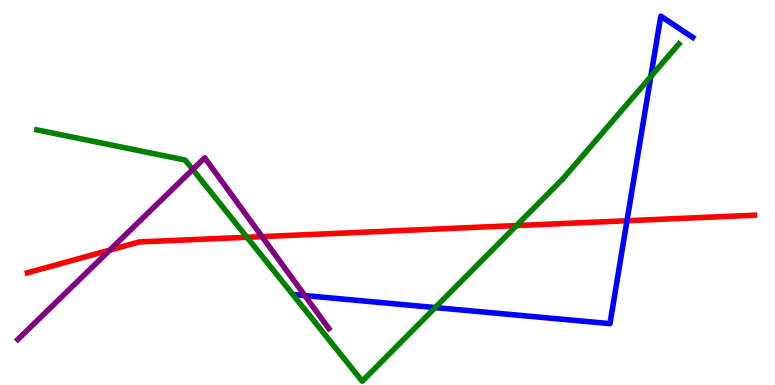[{'lines': ['blue', 'red'], 'intersections': [{'x': 8.09, 'y': 4.27}]}, {'lines': ['green', 'red'], 'intersections': [{'x': 3.19, 'y': 3.84}, {'x': 6.66, 'y': 4.14}]}, {'lines': ['purple', 'red'], 'intersections': [{'x': 1.42, 'y': 3.5}, {'x': 3.38, 'y': 3.85}]}, {'lines': ['blue', 'green'], 'intersections': [{'x': 5.62, 'y': 2.01}, {'x': 8.4, 'y': 8.01}]}, {'lines': ['blue', 'purple'], 'intersections': [{'x': 3.93, 'y': 2.32}]}, {'lines': ['green', 'purple'], 'intersections': [{'x': 2.49, 'y': 5.6}]}]